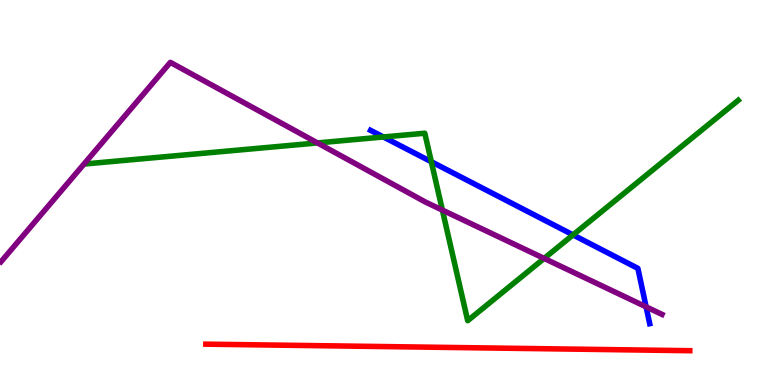[{'lines': ['blue', 'red'], 'intersections': []}, {'lines': ['green', 'red'], 'intersections': []}, {'lines': ['purple', 'red'], 'intersections': []}, {'lines': ['blue', 'green'], 'intersections': [{'x': 4.95, 'y': 6.44}, {'x': 5.57, 'y': 5.8}, {'x': 7.39, 'y': 3.9}]}, {'lines': ['blue', 'purple'], 'intersections': [{'x': 8.34, 'y': 2.03}]}, {'lines': ['green', 'purple'], 'intersections': [{'x': 4.1, 'y': 6.29}, {'x': 5.71, 'y': 4.54}, {'x': 7.02, 'y': 3.29}]}]